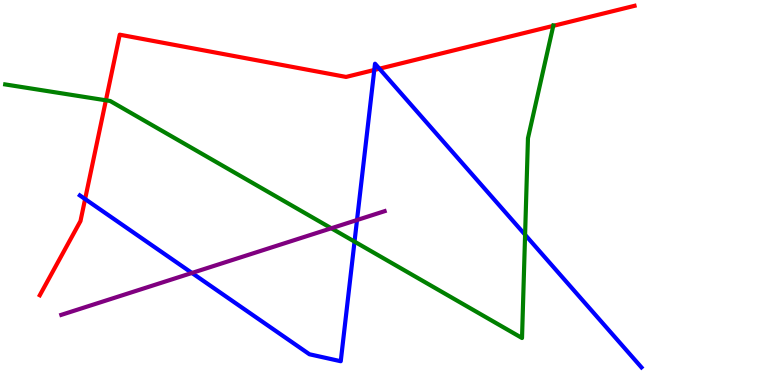[{'lines': ['blue', 'red'], 'intersections': [{'x': 1.1, 'y': 4.83}, {'x': 4.83, 'y': 8.18}, {'x': 4.9, 'y': 8.22}]}, {'lines': ['green', 'red'], 'intersections': [{'x': 1.37, 'y': 7.39}, {'x': 7.14, 'y': 9.33}]}, {'lines': ['purple', 'red'], 'intersections': []}, {'lines': ['blue', 'green'], 'intersections': [{'x': 4.57, 'y': 3.72}, {'x': 6.78, 'y': 3.9}]}, {'lines': ['blue', 'purple'], 'intersections': [{'x': 2.48, 'y': 2.91}, {'x': 4.61, 'y': 4.29}]}, {'lines': ['green', 'purple'], 'intersections': [{'x': 4.28, 'y': 4.07}]}]